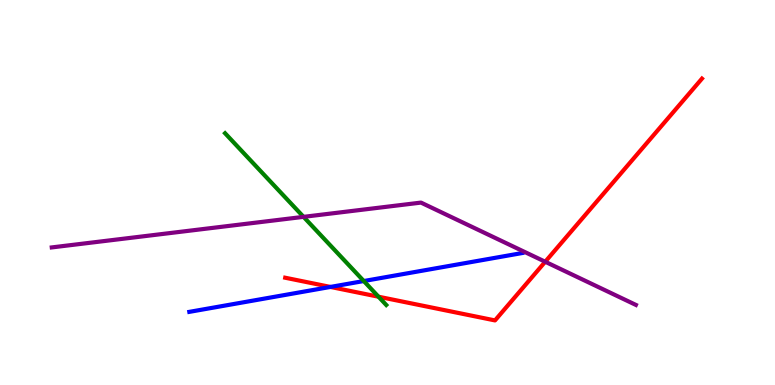[{'lines': ['blue', 'red'], 'intersections': [{'x': 4.26, 'y': 2.55}]}, {'lines': ['green', 'red'], 'intersections': [{'x': 4.88, 'y': 2.29}]}, {'lines': ['purple', 'red'], 'intersections': [{'x': 7.04, 'y': 3.2}]}, {'lines': ['blue', 'green'], 'intersections': [{'x': 4.69, 'y': 2.7}]}, {'lines': ['blue', 'purple'], 'intersections': []}, {'lines': ['green', 'purple'], 'intersections': [{'x': 3.92, 'y': 4.37}]}]